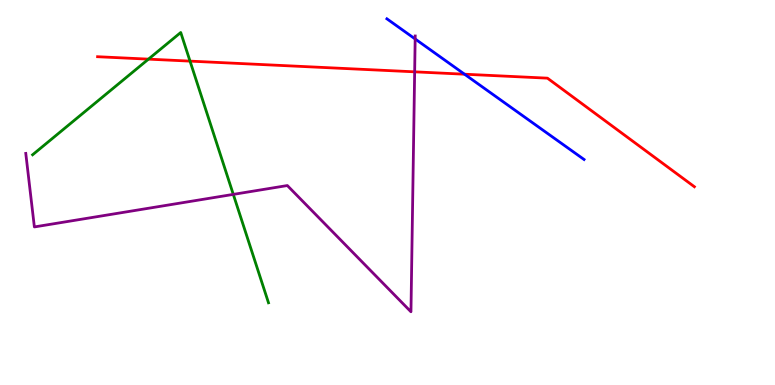[{'lines': ['blue', 'red'], 'intersections': [{'x': 5.99, 'y': 8.07}]}, {'lines': ['green', 'red'], 'intersections': [{'x': 1.92, 'y': 8.46}, {'x': 2.45, 'y': 8.41}]}, {'lines': ['purple', 'red'], 'intersections': [{'x': 5.35, 'y': 8.13}]}, {'lines': ['blue', 'green'], 'intersections': []}, {'lines': ['blue', 'purple'], 'intersections': [{'x': 5.36, 'y': 8.99}]}, {'lines': ['green', 'purple'], 'intersections': [{'x': 3.01, 'y': 4.95}]}]